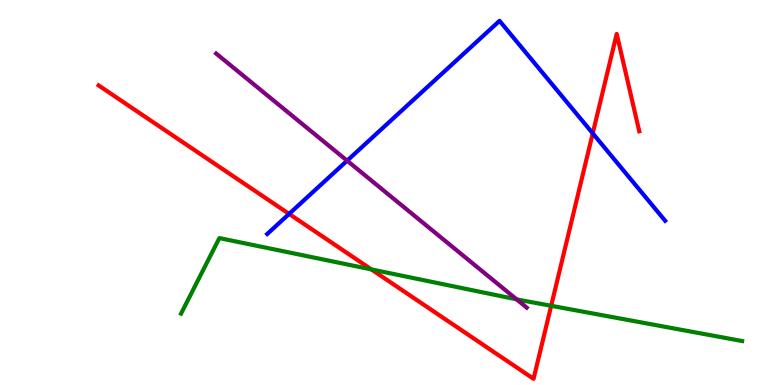[{'lines': ['blue', 'red'], 'intersections': [{'x': 3.73, 'y': 4.44}, {'x': 7.65, 'y': 6.54}]}, {'lines': ['green', 'red'], 'intersections': [{'x': 4.79, 'y': 3.0}, {'x': 7.11, 'y': 2.06}]}, {'lines': ['purple', 'red'], 'intersections': []}, {'lines': ['blue', 'green'], 'intersections': []}, {'lines': ['blue', 'purple'], 'intersections': [{'x': 4.48, 'y': 5.83}]}, {'lines': ['green', 'purple'], 'intersections': [{'x': 6.67, 'y': 2.22}]}]